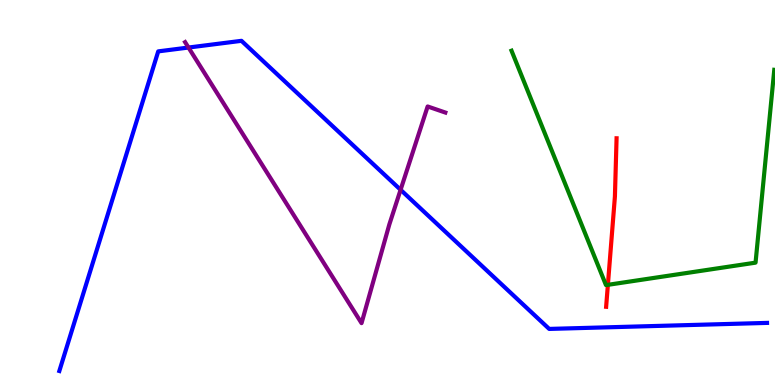[{'lines': ['blue', 'red'], 'intersections': []}, {'lines': ['green', 'red'], 'intersections': [{'x': 7.84, 'y': 2.6}]}, {'lines': ['purple', 'red'], 'intersections': []}, {'lines': ['blue', 'green'], 'intersections': []}, {'lines': ['blue', 'purple'], 'intersections': [{'x': 2.43, 'y': 8.77}, {'x': 5.17, 'y': 5.07}]}, {'lines': ['green', 'purple'], 'intersections': []}]